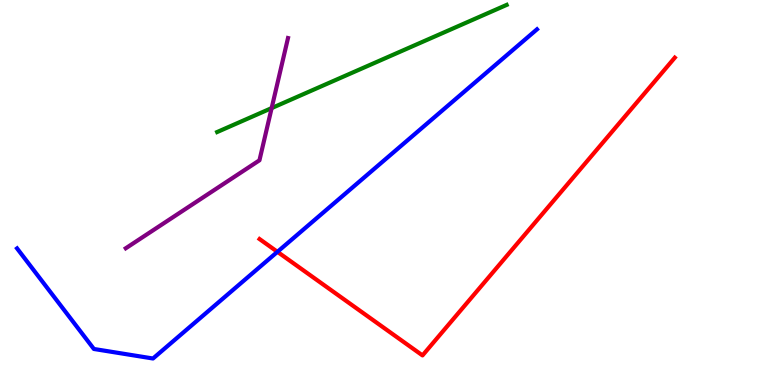[{'lines': ['blue', 'red'], 'intersections': [{'x': 3.58, 'y': 3.46}]}, {'lines': ['green', 'red'], 'intersections': []}, {'lines': ['purple', 'red'], 'intersections': []}, {'lines': ['blue', 'green'], 'intersections': []}, {'lines': ['blue', 'purple'], 'intersections': []}, {'lines': ['green', 'purple'], 'intersections': [{'x': 3.51, 'y': 7.19}]}]